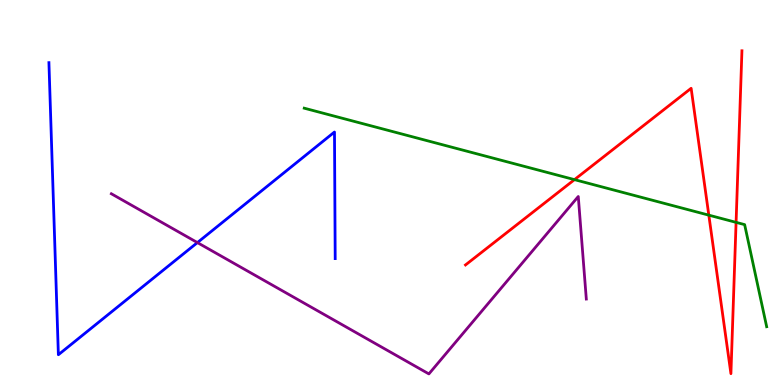[{'lines': ['blue', 'red'], 'intersections': []}, {'lines': ['green', 'red'], 'intersections': [{'x': 7.41, 'y': 5.33}, {'x': 9.15, 'y': 4.41}, {'x': 9.5, 'y': 4.22}]}, {'lines': ['purple', 'red'], 'intersections': []}, {'lines': ['blue', 'green'], 'intersections': []}, {'lines': ['blue', 'purple'], 'intersections': [{'x': 2.55, 'y': 3.7}]}, {'lines': ['green', 'purple'], 'intersections': []}]